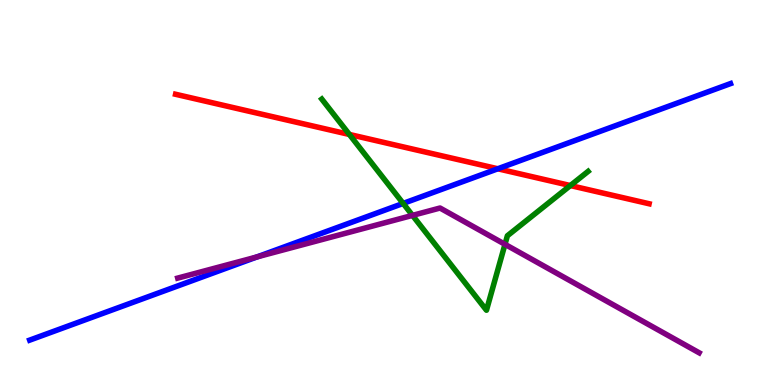[{'lines': ['blue', 'red'], 'intersections': [{'x': 6.42, 'y': 5.62}]}, {'lines': ['green', 'red'], 'intersections': [{'x': 4.51, 'y': 6.51}, {'x': 7.36, 'y': 5.18}]}, {'lines': ['purple', 'red'], 'intersections': []}, {'lines': ['blue', 'green'], 'intersections': [{'x': 5.2, 'y': 4.72}]}, {'lines': ['blue', 'purple'], 'intersections': [{'x': 3.32, 'y': 3.33}]}, {'lines': ['green', 'purple'], 'intersections': [{'x': 5.32, 'y': 4.41}, {'x': 6.52, 'y': 3.65}]}]